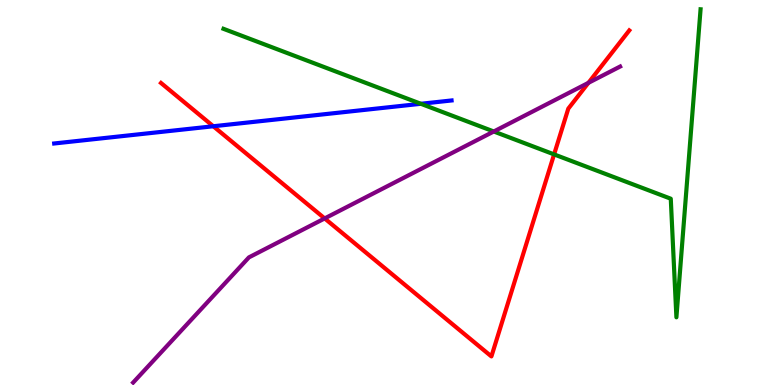[{'lines': ['blue', 'red'], 'intersections': [{'x': 2.75, 'y': 6.72}]}, {'lines': ['green', 'red'], 'intersections': [{'x': 7.15, 'y': 5.99}]}, {'lines': ['purple', 'red'], 'intersections': [{'x': 4.19, 'y': 4.33}, {'x': 7.59, 'y': 7.85}]}, {'lines': ['blue', 'green'], 'intersections': [{'x': 5.43, 'y': 7.3}]}, {'lines': ['blue', 'purple'], 'intersections': []}, {'lines': ['green', 'purple'], 'intersections': [{'x': 6.37, 'y': 6.58}]}]